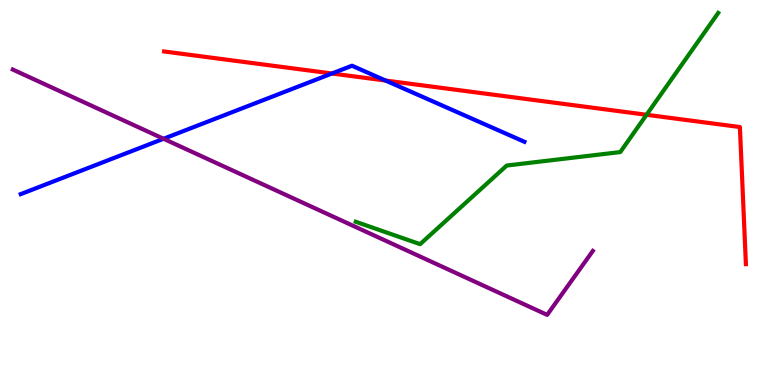[{'lines': ['blue', 'red'], 'intersections': [{'x': 4.28, 'y': 8.09}, {'x': 4.97, 'y': 7.91}]}, {'lines': ['green', 'red'], 'intersections': [{'x': 8.34, 'y': 7.02}]}, {'lines': ['purple', 'red'], 'intersections': []}, {'lines': ['blue', 'green'], 'intersections': []}, {'lines': ['blue', 'purple'], 'intersections': [{'x': 2.11, 'y': 6.4}]}, {'lines': ['green', 'purple'], 'intersections': []}]